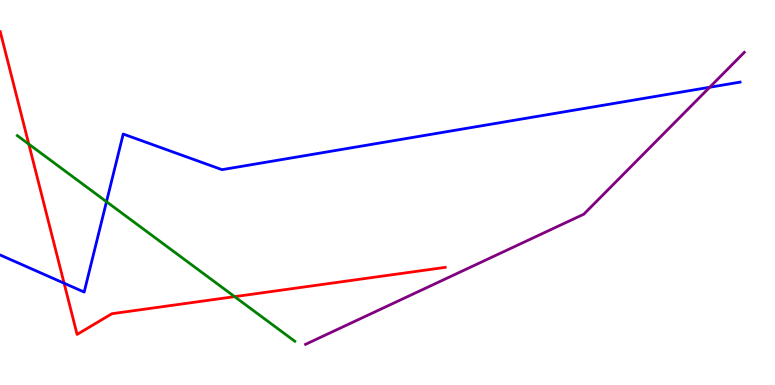[{'lines': ['blue', 'red'], 'intersections': [{'x': 0.827, 'y': 2.64}]}, {'lines': ['green', 'red'], 'intersections': [{'x': 0.372, 'y': 6.26}, {'x': 3.03, 'y': 2.29}]}, {'lines': ['purple', 'red'], 'intersections': []}, {'lines': ['blue', 'green'], 'intersections': [{'x': 1.37, 'y': 4.76}]}, {'lines': ['blue', 'purple'], 'intersections': [{'x': 9.16, 'y': 7.73}]}, {'lines': ['green', 'purple'], 'intersections': []}]